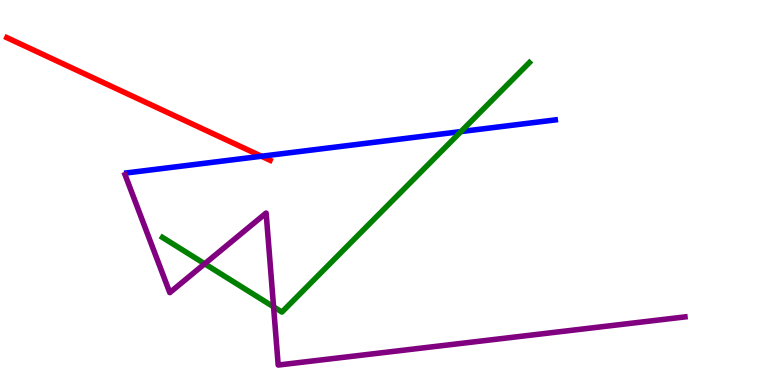[{'lines': ['blue', 'red'], 'intersections': [{'x': 3.37, 'y': 5.94}]}, {'lines': ['green', 'red'], 'intersections': []}, {'lines': ['purple', 'red'], 'intersections': []}, {'lines': ['blue', 'green'], 'intersections': [{'x': 5.95, 'y': 6.58}]}, {'lines': ['blue', 'purple'], 'intersections': []}, {'lines': ['green', 'purple'], 'intersections': [{'x': 2.64, 'y': 3.15}, {'x': 3.53, 'y': 2.03}]}]